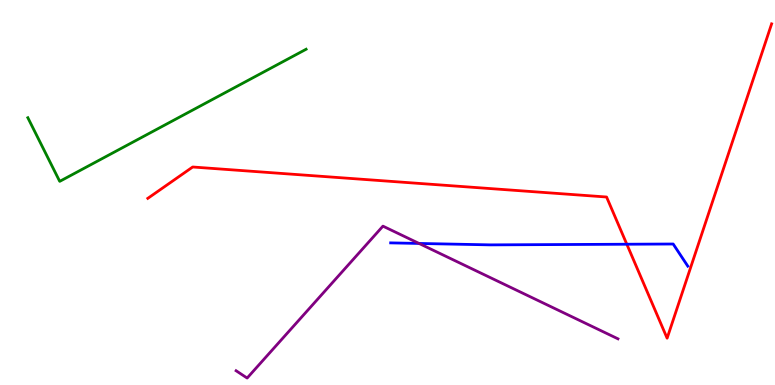[{'lines': ['blue', 'red'], 'intersections': [{'x': 8.09, 'y': 3.66}]}, {'lines': ['green', 'red'], 'intersections': []}, {'lines': ['purple', 'red'], 'intersections': []}, {'lines': ['blue', 'green'], 'intersections': []}, {'lines': ['blue', 'purple'], 'intersections': [{'x': 5.41, 'y': 3.68}]}, {'lines': ['green', 'purple'], 'intersections': []}]